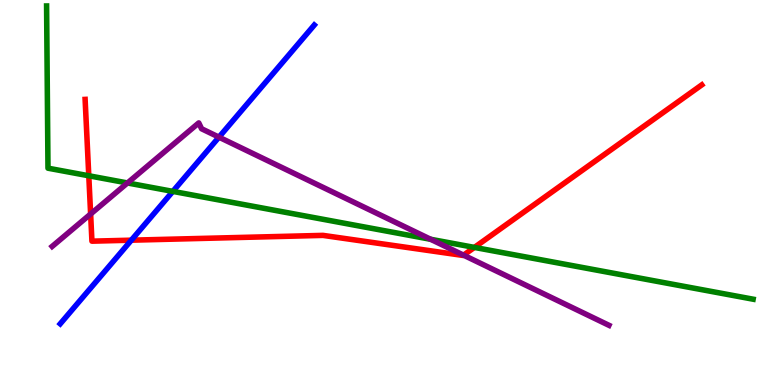[{'lines': ['blue', 'red'], 'intersections': [{'x': 1.69, 'y': 3.76}]}, {'lines': ['green', 'red'], 'intersections': [{'x': 1.15, 'y': 5.43}, {'x': 6.12, 'y': 3.57}]}, {'lines': ['purple', 'red'], 'intersections': [{'x': 1.17, 'y': 4.44}, {'x': 5.98, 'y': 3.37}]}, {'lines': ['blue', 'green'], 'intersections': [{'x': 2.23, 'y': 5.03}]}, {'lines': ['blue', 'purple'], 'intersections': [{'x': 2.83, 'y': 6.44}]}, {'lines': ['green', 'purple'], 'intersections': [{'x': 1.64, 'y': 5.25}, {'x': 5.56, 'y': 3.78}]}]